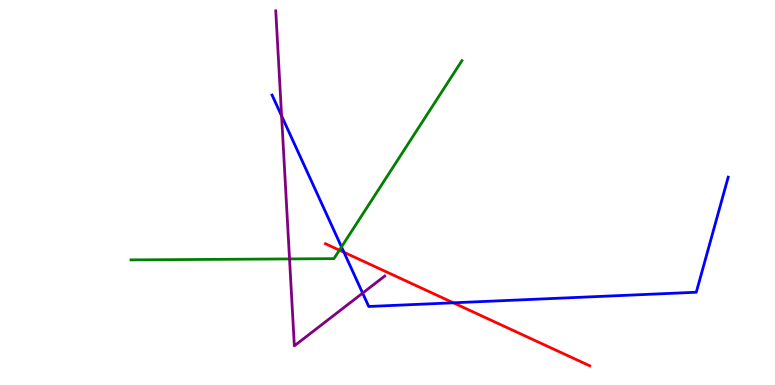[{'lines': ['blue', 'red'], 'intersections': [{'x': 4.44, 'y': 3.45}, {'x': 5.85, 'y': 2.13}]}, {'lines': ['green', 'red'], 'intersections': [{'x': 4.38, 'y': 3.5}]}, {'lines': ['purple', 'red'], 'intersections': []}, {'lines': ['blue', 'green'], 'intersections': [{'x': 4.41, 'y': 3.59}]}, {'lines': ['blue', 'purple'], 'intersections': [{'x': 3.63, 'y': 6.99}, {'x': 4.68, 'y': 2.39}]}, {'lines': ['green', 'purple'], 'intersections': [{'x': 3.74, 'y': 3.27}]}]